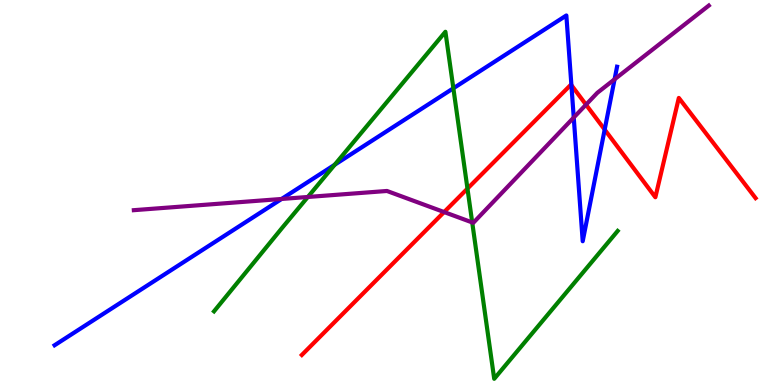[{'lines': ['blue', 'red'], 'intersections': [{'x': 7.37, 'y': 7.79}, {'x': 7.8, 'y': 6.63}]}, {'lines': ['green', 'red'], 'intersections': [{'x': 6.03, 'y': 5.1}]}, {'lines': ['purple', 'red'], 'intersections': [{'x': 5.73, 'y': 4.49}, {'x': 7.56, 'y': 7.28}]}, {'lines': ['blue', 'green'], 'intersections': [{'x': 4.32, 'y': 5.72}, {'x': 5.85, 'y': 7.71}]}, {'lines': ['blue', 'purple'], 'intersections': [{'x': 3.63, 'y': 4.83}, {'x': 7.4, 'y': 6.95}, {'x': 7.93, 'y': 7.94}]}, {'lines': ['green', 'purple'], 'intersections': [{'x': 3.97, 'y': 4.88}, {'x': 6.09, 'y': 4.22}]}]